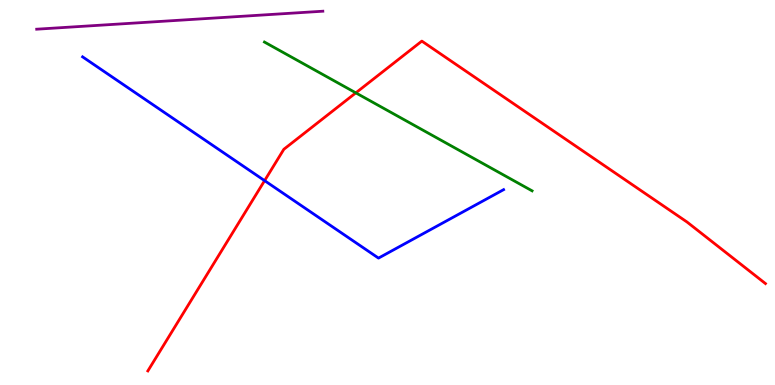[{'lines': ['blue', 'red'], 'intersections': [{'x': 3.41, 'y': 5.31}]}, {'lines': ['green', 'red'], 'intersections': [{'x': 4.59, 'y': 7.59}]}, {'lines': ['purple', 'red'], 'intersections': []}, {'lines': ['blue', 'green'], 'intersections': []}, {'lines': ['blue', 'purple'], 'intersections': []}, {'lines': ['green', 'purple'], 'intersections': []}]